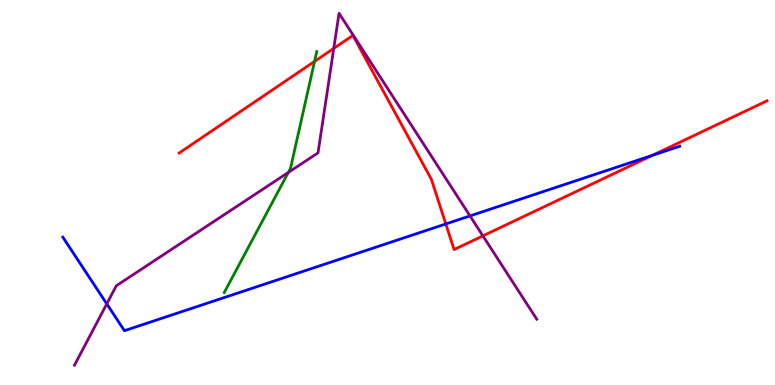[{'lines': ['blue', 'red'], 'intersections': [{'x': 5.75, 'y': 4.18}, {'x': 8.42, 'y': 5.96}]}, {'lines': ['green', 'red'], 'intersections': [{'x': 4.06, 'y': 8.4}]}, {'lines': ['purple', 'red'], 'intersections': [{'x': 4.31, 'y': 8.74}, {'x': 6.23, 'y': 3.87}]}, {'lines': ['blue', 'green'], 'intersections': []}, {'lines': ['blue', 'purple'], 'intersections': [{'x': 1.38, 'y': 2.11}, {'x': 6.06, 'y': 4.39}]}, {'lines': ['green', 'purple'], 'intersections': [{'x': 3.72, 'y': 5.52}]}]